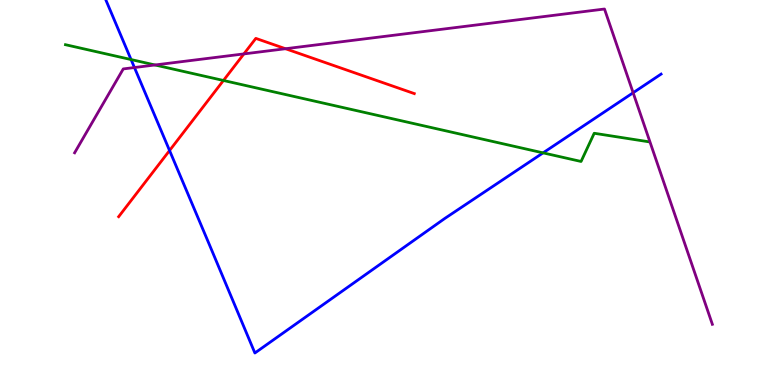[{'lines': ['blue', 'red'], 'intersections': [{'x': 2.19, 'y': 6.09}]}, {'lines': ['green', 'red'], 'intersections': [{'x': 2.88, 'y': 7.91}]}, {'lines': ['purple', 'red'], 'intersections': [{'x': 3.15, 'y': 8.6}, {'x': 3.68, 'y': 8.73}]}, {'lines': ['blue', 'green'], 'intersections': [{'x': 1.69, 'y': 8.45}, {'x': 7.01, 'y': 6.03}]}, {'lines': ['blue', 'purple'], 'intersections': [{'x': 1.73, 'y': 8.25}, {'x': 8.17, 'y': 7.59}]}, {'lines': ['green', 'purple'], 'intersections': [{'x': 2.0, 'y': 8.31}]}]